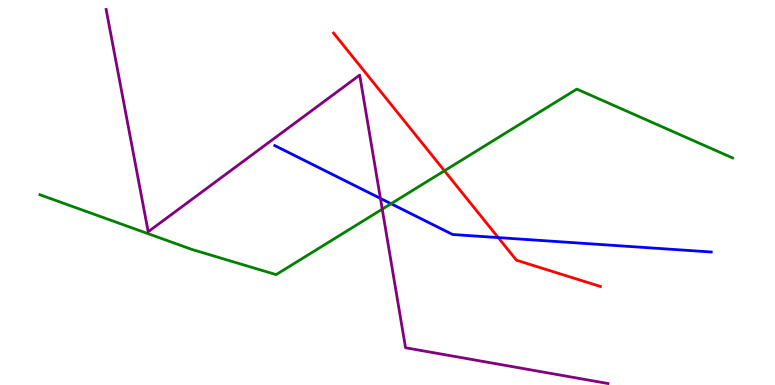[{'lines': ['blue', 'red'], 'intersections': [{'x': 6.43, 'y': 3.83}]}, {'lines': ['green', 'red'], 'intersections': [{'x': 5.73, 'y': 5.56}]}, {'lines': ['purple', 'red'], 'intersections': []}, {'lines': ['blue', 'green'], 'intersections': [{'x': 5.05, 'y': 4.71}]}, {'lines': ['blue', 'purple'], 'intersections': [{'x': 4.91, 'y': 4.85}]}, {'lines': ['green', 'purple'], 'intersections': [{'x': 4.93, 'y': 4.57}]}]